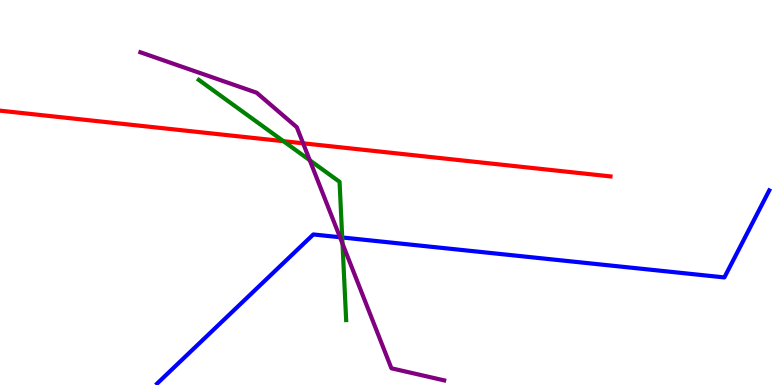[{'lines': ['blue', 'red'], 'intersections': []}, {'lines': ['green', 'red'], 'intersections': [{'x': 3.66, 'y': 6.33}]}, {'lines': ['purple', 'red'], 'intersections': [{'x': 3.91, 'y': 6.28}]}, {'lines': ['blue', 'green'], 'intersections': [{'x': 4.42, 'y': 3.83}]}, {'lines': ['blue', 'purple'], 'intersections': [{'x': 4.39, 'y': 3.84}]}, {'lines': ['green', 'purple'], 'intersections': [{'x': 4.0, 'y': 5.84}, {'x': 4.42, 'y': 3.67}]}]